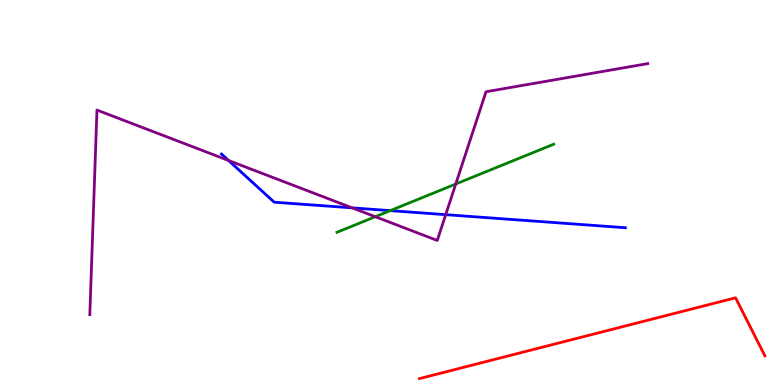[{'lines': ['blue', 'red'], 'intersections': []}, {'lines': ['green', 'red'], 'intersections': []}, {'lines': ['purple', 'red'], 'intersections': []}, {'lines': ['blue', 'green'], 'intersections': [{'x': 5.04, 'y': 4.53}]}, {'lines': ['blue', 'purple'], 'intersections': [{'x': 2.95, 'y': 5.83}, {'x': 4.54, 'y': 4.6}, {'x': 5.75, 'y': 4.42}]}, {'lines': ['green', 'purple'], 'intersections': [{'x': 4.84, 'y': 4.37}, {'x': 5.88, 'y': 5.22}]}]